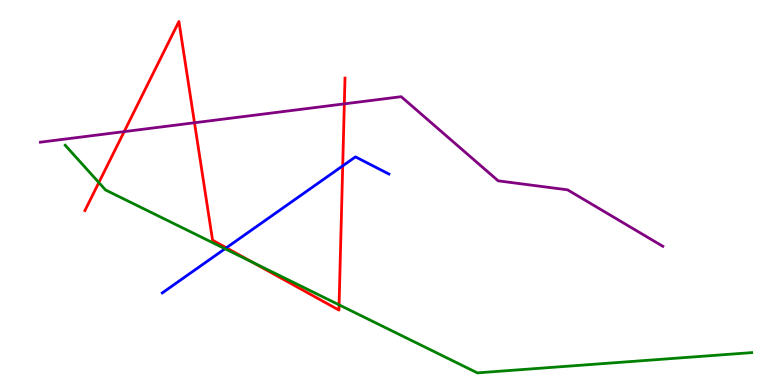[{'lines': ['blue', 'red'], 'intersections': [{'x': 2.92, 'y': 3.56}, {'x': 4.42, 'y': 5.69}]}, {'lines': ['green', 'red'], 'intersections': [{'x': 1.28, 'y': 5.26}, {'x': 3.25, 'y': 3.19}, {'x': 4.38, 'y': 2.08}]}, {'lines': ['purple', 'red'], 'intersections': [{'x': 1.6, 'y': 6.58}, {'x': 2.51, 'y': 6.81}, {'x': 4.44, 'y': 7.3}]}, {'lines': ['blue', 'green'], 'intersections': [{'x': 2.9, 'y': 3.54}]}, {'lines': ['blue', 'purple'], 'intersections': []}, {'lines': ['green', 'purple'], 'intersections': []}]